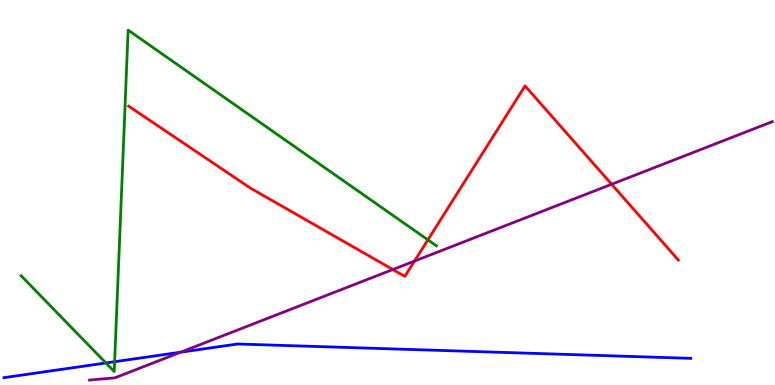[{'lines': ['blue', 'red'], 'intersections': []}, {'lines': ['green', 'red'], 'intersections': [{'x': 5.52, 'y': 3.77}]}, {'lines': ['purple', 'red'], 'intersections': [{'x': 5.07, 'y': 3.0}, {'x': 5.35, 'y': 3.22}, {'x': 7.89, 'y': 5.21}]}, {'lines': ['blue', 'green'], 'intersections': [{'x': 1.37, 'y': 0.572}, {'x': 1.48, 'y': 0.605}]}, {'lines': ['blue', 'purple'], 'intersections': [{'x': 2.33, 'y': 0.852}]}, {'lines': ['green', 'purple'], 'intersections': []}]